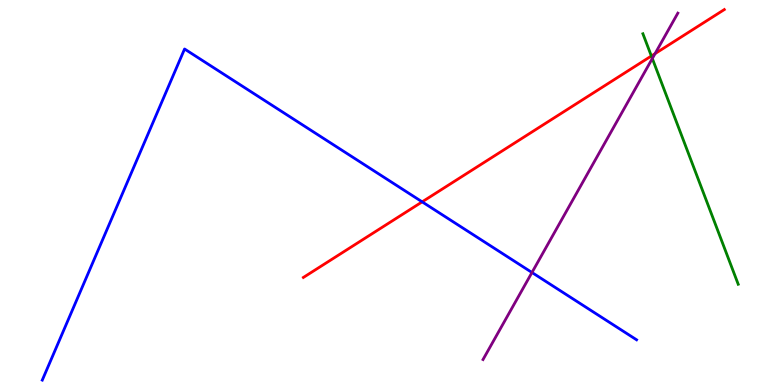[{'lines': ['blue', 'red'], 'intersections': [{'x': 5.45, 'y': 4.76}]}, {'lines': ['green', 'red'], 'intersections': [{'x': 8.4, 'y': 8.55}]}, {'lines': ['purple', 'red'], 'intersections': [{'x': 8.45, 'y': 8.61}]}, {'lines': ['blue', 'green'], 'intersections': []}, {'lines': ['blue', 'purple'], 'intersections': [{'x': 6.86, 'y': 2.92}]}, {'lines': ['green', 'purple'], 'intersections': [{'x': 8.42, 'y': 8.48}]}]